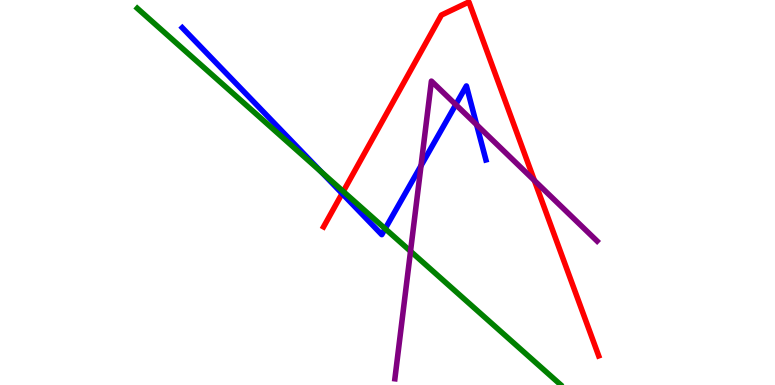[{'lines': ['blue', 'red'], 'intersections': [{'x': 4.41, 'y': 4.97}]}, {'lines': ['green', 'red'], 'intersections': [{'x': 4.43, 'y': 5.03}]}, {'lines': ['purple', 'red'], 'intersections': [{'x': 6.9, 'y': 5.31}]}, {'lines': ['blue', 'green'], 'intersections': [{'x': 4.15, 'y': 5.53}, {'x': 4.97, 'y': 4.06}]}, {'lines': ['blue', 'purple'], 'intersections': [{'x': 5.43, 'y': 5.7}, {'x': 5.88, 'y': 7.28}, {'x': 6.15, 'y': 6.76}]}, {'lines': ['green', 'purple'], 'intersections': [{'x': 5.3, 'y': 3.47}]}]